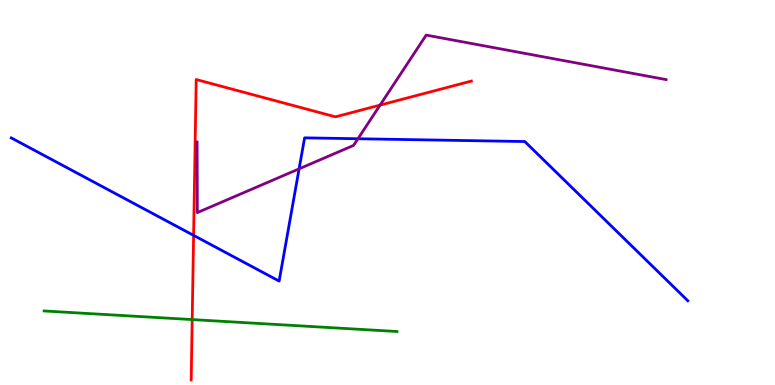[{'lines': ['blue', 'red'], 'intersections': [{'x': 2.5, 'y': 3.89}]}, {'lines': ['green', 'red'], 'intersections': [{'x': 2.48, 'y': 1.7}]}, {'lines': ['purple', 'red'], 'intersections': [{'x': 4.9, 'y': 7.27}]}, {'lines': ['blue', 'green'], 'intersections': []}, {'lines': ['blue', 'purple'], 'intersections': [{'x': 3.86, 'y': 5.61}, {'x': 4.62, 'y': 6.4}]}, {'lines': ['green', 'purple'], 'intersections': []}]